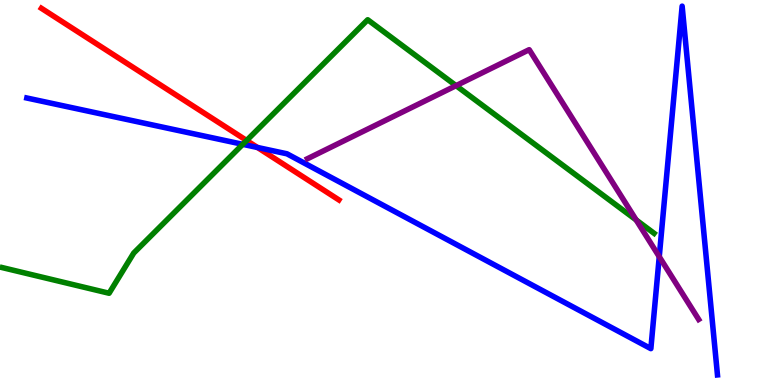[{'lines': ['blue', 'red'], 'intersections': [{'x': 3.32, 'y': 6.17}]}, {'lines': ['green', 'red'], 'intersections': [{'x': 3.18, 'y': 6.35}]}, {'lines': ['purple', 'red'], 'intersections': []}, {'lines': ['blue', 'green'], 'intersections': [{'x': 3.13, 'y': 6.25}]}, {'lines': ['blue', 'purple'], 'intersections': [{'x': 8.51, 'y': 3.33}]}, {'lines': ['green', 'purple'], 'intersections': [{'x': 5.88, 'y': 7.78}, {'x': 8.21, 'y': 4.29}]}]